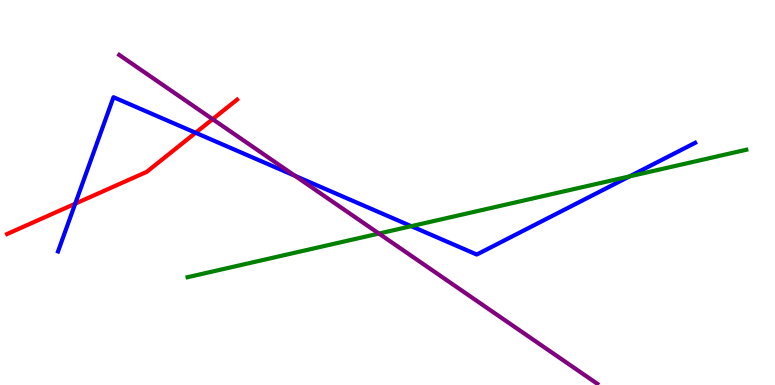[{'lines': ['blue', 'red'], 'intersections': [{'x': 0.97, 'y': 4.71}, {'x': 2.52, 'y': 6.55}]}, {'lines': ['green', 'red'], 'intersections': []}, {'lines': ['purple', 'red'], 'intersections': [{'x': 2.74, 'y': 6.9}]}, {'lines': ['blue', 'green'], 'intersections': [{'x': 5.31, 'y': 4.13}, {'x': 8.12, 'y': 5.42}]}, {'lines': ['blue', 'purple'], 'intersections': [{'x': 3.81, 'y': 5.43}]}, {'lines': ['green', 'purple'], 'intersections': [{'x': 4.89, 'y': 3.93}]}]